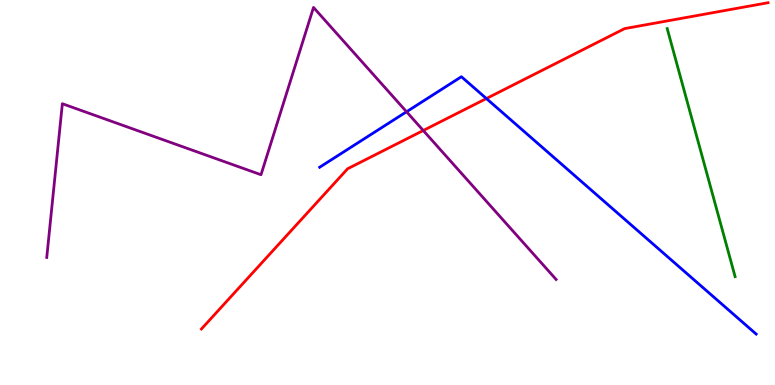[{'lines': ['blue', 'red'], 'intersections': [{'x': 6.28, 'y': 7.44}]}, {'lines': ['green', 'red'], 'intersections': []}, {'lines': ['purple', 'red'], 'intersections': [{'x': 5.46, 'y': 6.61}]}, {'lines': ['blue', 'green'], 'intersections': []}, {'lines': ['blue', 'purple'], 'intersections': [{'x': 5.25, 'y': 7.1}]}, {'lines': ['green', 'purple'], 'intersections': []}]